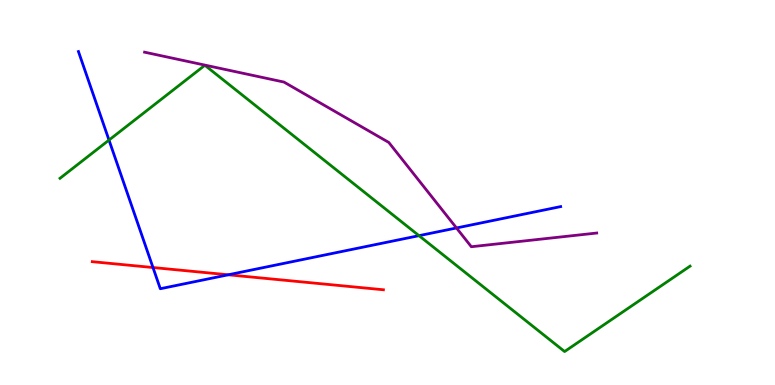[{'lines': ['blue', 'red'], 'intersections': [{'x': 1.97, 'y': 3.05}, {'x': 2.95, 'y': 2.86}]}, {'lines': ['green', 'red'], 'intersections': []}, {'lines': ['purple', 'red'], 'intersections': []}, {'lines': ['blue', 'green'], 'intersections': [{'x': 1.41, 'y': 6.36}, {'x': 5.41, 'y': 3.88}]}, {'lines': ['blue', 'purple'], 'intersections': [{'x': 5.89, 'y': 4.08}]}, {'lines': ['green', 'purple'], 'intersections': []}]